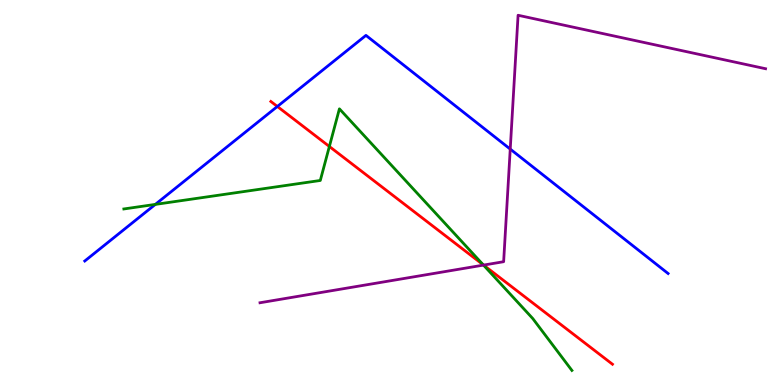[{'lines': ['blue', 'red'], 'intersections': [{'x': 3.58, 'y': 7.23}]}, {'lines': ['green', 'red'], 'intersections': [{'x': 4.25, 'y': 6.2}, {'x': 6.24, 'y': 3.12}]}, {'lines': ['purple', 'red'], 'intersections': [{'x': 6.24, 'y': 3.11}]}, {'lines': ['blue', 'green'], 'intersections': [{'x': 2.0, 'y': 4.69}]}, {'lines': ['blue', 'purple'], 'intersections': [{'x': 6.58, 'y': 6.13}]}, {'lines': ['green', 'purple'], 'intersections': [{'x': 6.24, 'y': 3.11}]}]